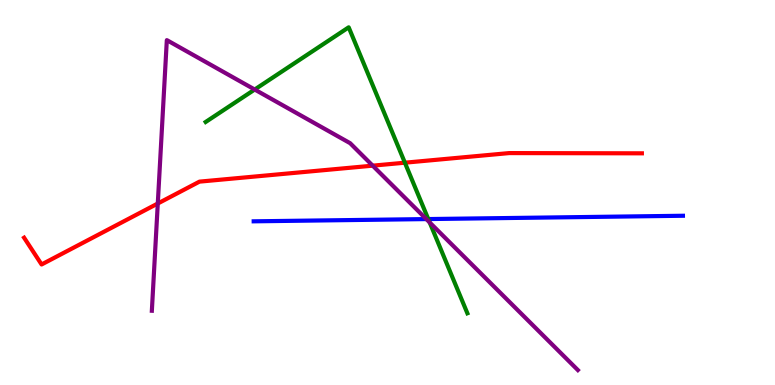[{'lines': ['blue', 'red'], 'intersections': []}, {'lines': ['green', 'red'], 'intersections': [{'x': 5.22, 'y': 5.77}]}, {'lines': ['purple', 'red'], 'intersections': [{'x': 2.04, 'y': 4.71}, {'x': 4.81, 'y': 5.7}]}, {'lines': ['blue', 'green'], 'intersections': [{'x': 5.53, 'y': 4.31}]}, {'lines': ['blue', 'purple'], 'intersections': [{'x': 5.5, 'y': 4.31}]}, {'lines': ['green', 'purple'], 'intersections': [{'x': 3.29, 'y': 7.67}, {'x': 5.54, 'y': 4.22}]}]